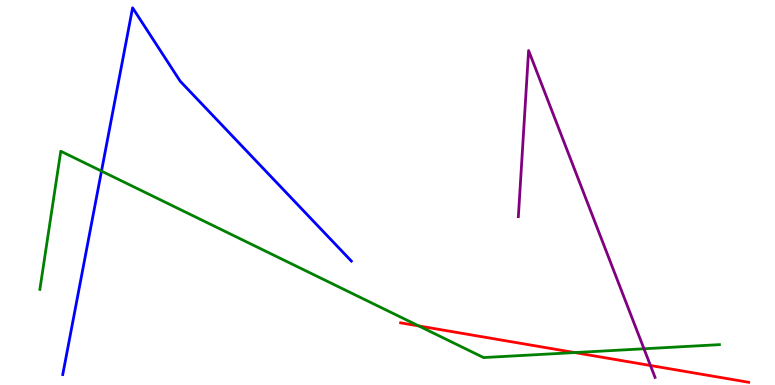[{'lines': ['blue', 'red'], 'intersections': []}, {'lines': ['green', 'red'], 'intersections': [{'x': 5.4, 'y': 1.53}, {'x': 7.42, 'y': 0.842}]}, {'lines': ['purple', 'red'], 'intersections': [{'x': 8.39, 'y': 0.506}]}, {'lines': ['blue', 'green'], 'intersections': [{'x': 1.31, 'y': 5.56}]}, {'lines': ['blue', 'purple'], 'intersections': []}, {'lines': ['green', 'purple'], 'intersections': [{'x': 8.31, 'y': 0.941}]}]